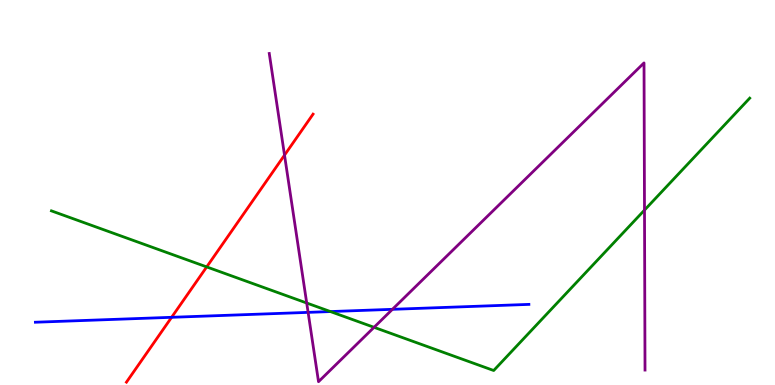[{'lines': ['blue', 'red'], 'intersections': [{'x': 2.21, 'y': 1.76}]}, {'lines': ['green', 'red'], 'intersections': [{'x': 2.67, 'y': 3.07}]}, {'lines': ['purple', 'red'], 'intersections': [{'x': 3.67, 'y': 5.97}]}, {'lines': ['blue', 'green'], 'intersections': [{'x': 4.26, 'y': 1.91}]}, {'lines': ['blue', 'purple'], 'intersections': [{'x': 3.98, 'y': 1.89}, {'x': 5.06, 'y': 1.97}]}, {'lines': ['green', 'purple'], 'intersections': [{'x': 3.96, 'y': 2.13}, {'x': 4.83, 'y': 1.5}, {'x': 8.32, 'y': 4.54}]}]